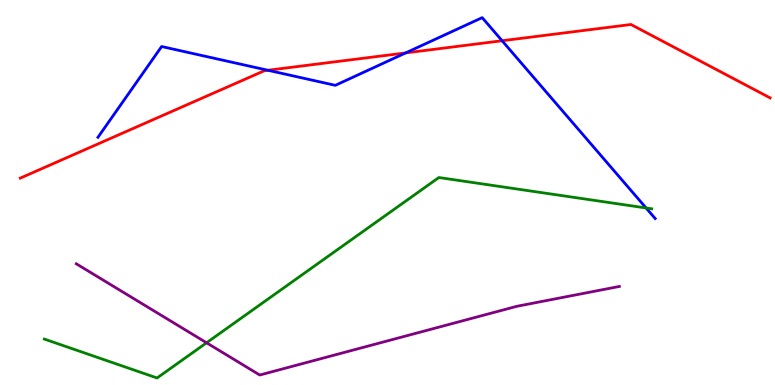[{'lines': ['blue', 'red'], 'intersections': [{'x': 3.46, 'y': 8.17}, {'x': 5.23, 'y': 8.63}, {'x': 6.48, 'y': 8.94}]}, {'lines': ['green', 'red'], 'intersections': []}, {'lines': ['purple', 'red'], 'intersections': []}, {'lines': ['blue', 'green'], 'intersections': [{'x': 8.34, 'y': 4.6}]}, {'lines': ['blue', 'purple'], 'intersections': []}, {'lines': ['green', 'purple'], 'intersections': [{'x': 2.67, 'y': 1.1}]}]